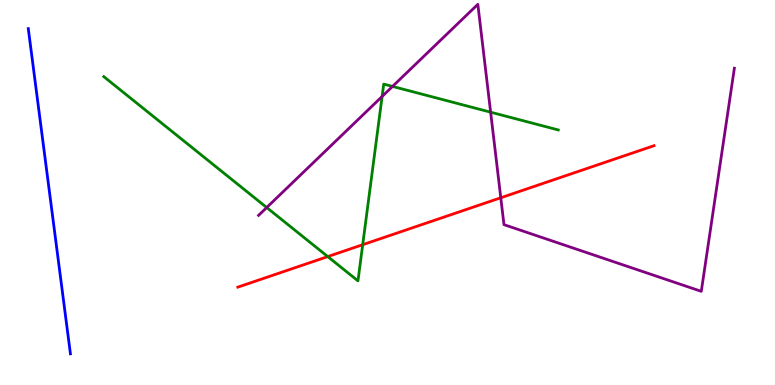[{'lines': ['blue', 'red'], 'intersections': []}, {'lines': ['green', 'red'], 'intersections': [{'x': 4.23, 'y': 3.34}, {'x': 4.68, 'y': 3.64}]}, {'lines': ['purple', 'red'], 'intersections': [{'x': 6.46, 'y': 4.86}]}, {'lines': ['blue', 'green'], 'intersections': []}, {'lines': ['blue', 'purple'], 'intersections': []}, {'lines': ['green', 'purple'], 'intersections': [{'x': 3.44, 'y': 4.61}, {'x': 4.93, 'y': 7.49}, {'x': 5.07, 'y': 7.76}, {'x': 6.33, 'y': 7.09}]}]